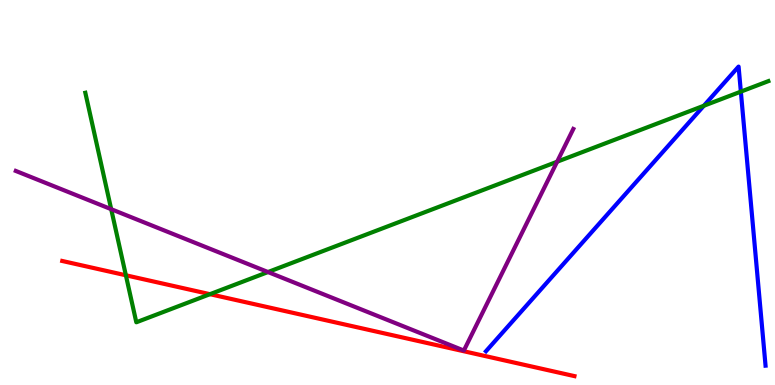[{'lines': ['blue', 'red'], 'intersections': []}, {'lines': ['green', 'red'], 'intersections': [{'x': 1.62, 'y': 2.85}, {'x': 2.71, 'y': 2.36}]}, {'lines': ['purple', 'red'], 'intersections': []}, {'lines': ['blue', 'green'], 'intersections': [{'x': 9.08, 'y': 7.25}, {'x': 9.56, 'y': 7.62}]}, {'lines': ['blue', 'purple'], 'intersections': []}, {'lines': ['green', 'purple'], 'intersections': [{'x': 1.43, 'y': 4.57}, {'x': 3.46, 'y': 2.93}, {'x': 7.19, 'y': 5.8}]}]